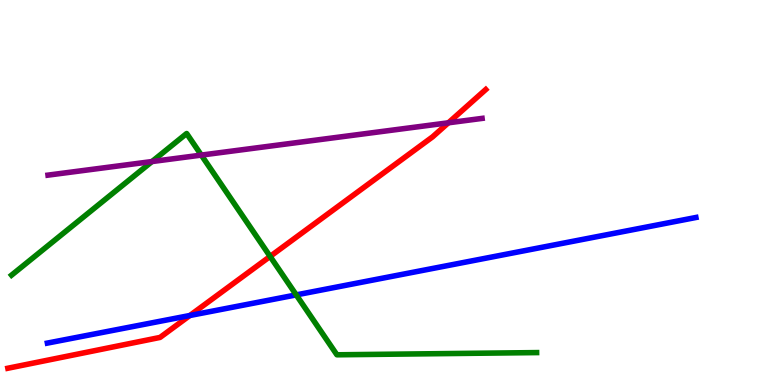[{'lines': ['blue', 'red'], 'intersections': [{'x': 2.45, 'y': 1.81}]}, {'lines': ['green', 'red'], 'intersections': [{'x': 3.49, 'y': 3.34}]}, {'lines': ['purple', 'red'], 'intersections': [{'x': 5.79, 'y': 6.81}]}, {'lines': ['blue', 'green'], 'intersections': [{'x': 3.82, 'y': 2.34}]}, {'lines': ['blue', 'purple'], 'intersections': []}, {'lines': ['green', 'purple'], 'intersections': [{'x': 1.96, 'y': 5.8}, {'x': 2.6, 'y': 5.97}]}]